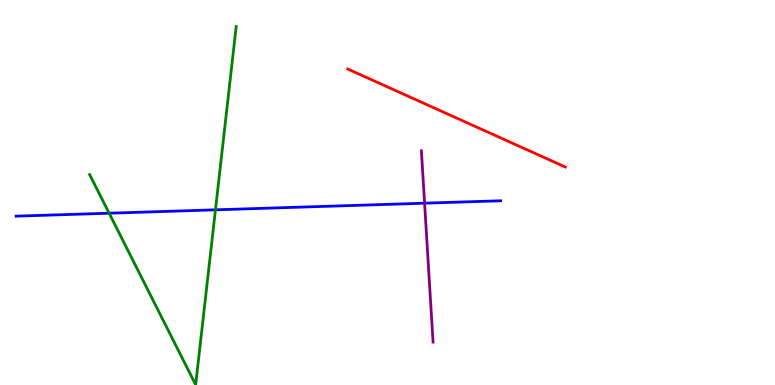[{'lines': ['blue', 'red'], 'intersections': []}, {'lines': ['green', 'red'], 'intersections': []}, {'lines': ['purple', 'red'], 'intersections': []}, {'lines': ['blue', 'green'], 'intersections': [{'x': 1.41, 'y': 4.46}, {'x': 2.78, 'y': 4.55}]}, {'lines': ['blue', 'purple'], 'intersections': [{'x': 5.48, 'y': 4.72}]}, {'lines': ['green', 'purple'], 'intersections': []}]